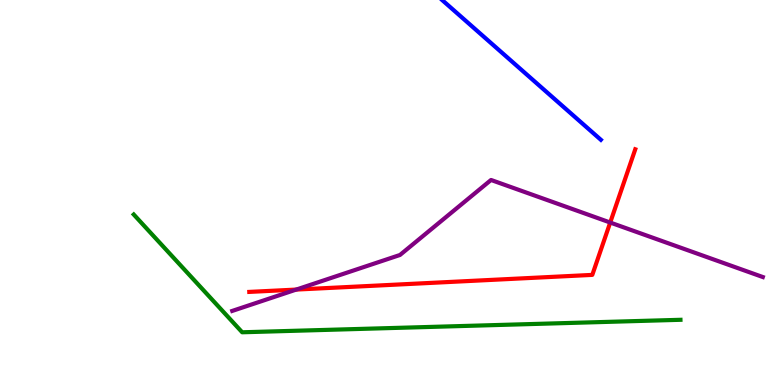[{'lines': ['blue', 'red'], 'intersections': []}, {'lines': ['green', 'red'], 'intersections': []}, {'lines': ['purple', 'red'], 'intersections': [{'x': 3.82, 'y': 2.48}, {'x': 7.87, 'y': 4.22}]}, {'lines': ['blue', 'green'], 'intersections': []}, {'lines': ['blue', 'purple'], 'intersections': []}, {'lines': ['green', 'purple'], 'intersections': []}]